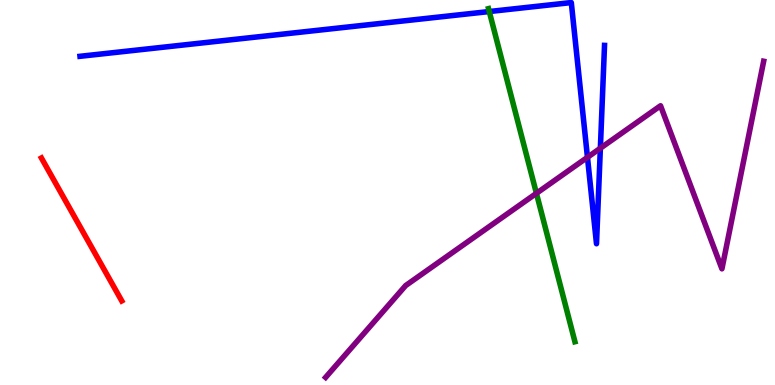[{'lines': ['blue', 'red'], 'intersections': []}, {'lines': ['green', 'red'], 'intersections': []}, {'lines': ['purple', 'red'], 'intersections': []}, {'lines': ['blue', 'green'], 'intersections': [{'x': 6.31, 'y': 9.7}]}, {'lines': ['blue', 'purple'], 'intersections': [{'x': 7.58, 'y': 5.91}, {'x': 7.75, 'y': 6.15}]}, {'lines': ['green', 'purple'], 'intersections': [{'x': 6.92, 'y': 4.98}]}]